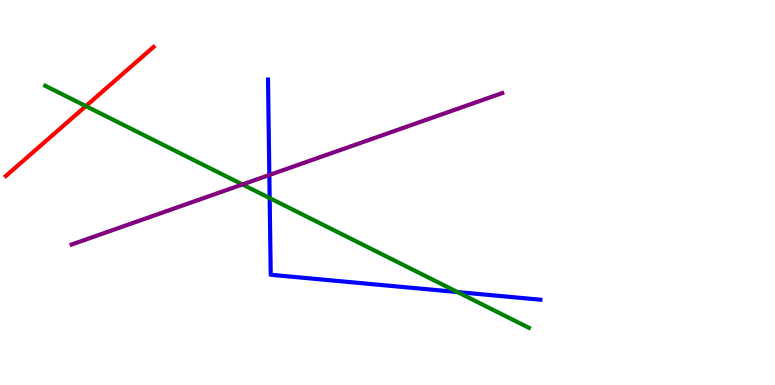[{'lines': ['blue', 'red'], 'intersections': []}, {'lines': ['green', 'red'], 'intersections': [{'x': 1.11, 'y': 7.24}]}, {'lines': ['purple', 'red'], 'intersections': []}, {'lines': ['blue', 'green'], 'intersections': [{'x': 3.48, 'y': 4.86}, {'x': 5.9, 'y': 2.41}]}, {'lines': ['blue', 'purple'], 'intersections': [{'x': 3.48, 'y': 5.45}]}, {'lines': ['green', 'purple'], 'intersections': [{'x': 3.13, 'y': 5.21}]}]